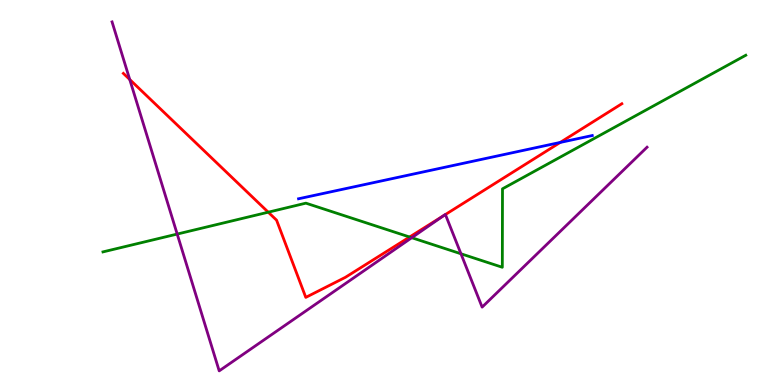[{'lines': ['blue', 'red'], 'intersections': [{'x': 7.23, 'y': 6.3}]}, {'lines': ['green', 'red'], 'intersections': [{'x': 3.46, 'y': 4.49}, {'x': 5.29, 'y': 3.84}]}, {'lines': ['purple', 'red'], 'intersections': [{'x': 1.67, 'y': 7.93}, {'x': 5.73, 'y': 4.4}, {'x': 5.75, 'y': 4.43}]}, {'lines': ['blue', 'green'], 'intersections': []}, {'lines': ['blue', 'purple'], 'intersections': []}, {'lines': ['green', 'purple'], 'intersections': [{'x': 2.29, 'y': 3.92}, {'x': 5.31, 'y': 3.83}, {'x': 5.95, 'y': 3.41}]}]